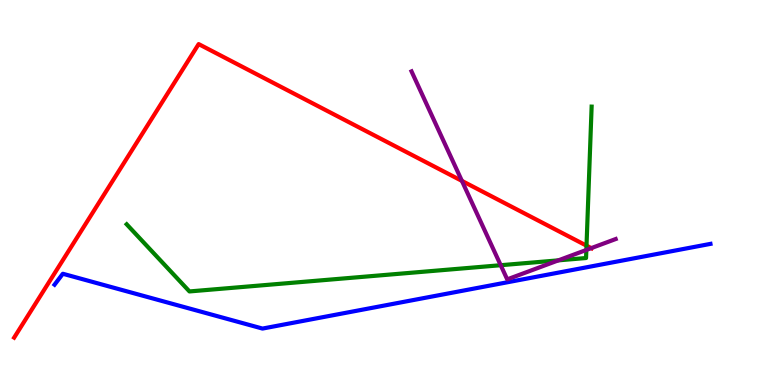[{'lines': ['blue', 'red'], 'intersections': []}, {'lines': ['green', 'red'], 'intersections': [{'x': 7.57, 'y': 3.62}]}, {'lines': ['purple', 'red'], 'intersections': [{'x': 5.96, 'y': 5.3}, {'x': 7.63, 'y': 3.56}]}, {'lines': ['blue', 'green'], 'intersections': []}, {'lines': ['blue', 'purple'], 'intersections': []}, {'lines': ['green', 'purple'], 'intersections': [{'x': 6.46, 'y': 3.11}, {'x': 7.2, 'y': 3.24}, {'x': 7.57, 'y': 3.51}]}]